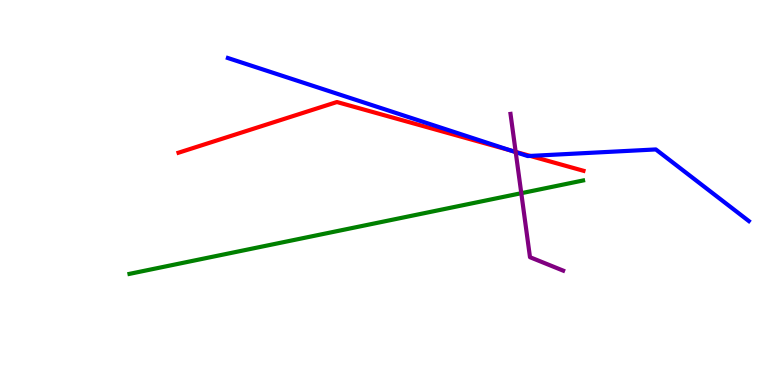[{'lines': ['blue', 'red'], 'intersections': [{'x': 6.59, 'y': 6.09}, {'x': 6.84, 'y': 5.95}]}, {'lines': ['green', 'red'], 'intersections': []}, {'lines': ['purple', 'red'], 'intersections': [{'x': 6.65, 'y': 6.06}]}, {'lines': ['blue', 'green'], 'intersections': []}, {'lines': ['blue', 'purple'], 'intersections': [{'x': 6.65, 'y': 6.05}]}, {'lines': ['green', 'purple'], 'intersections': [{'x': 6.73, 'y': 4.98}]}]